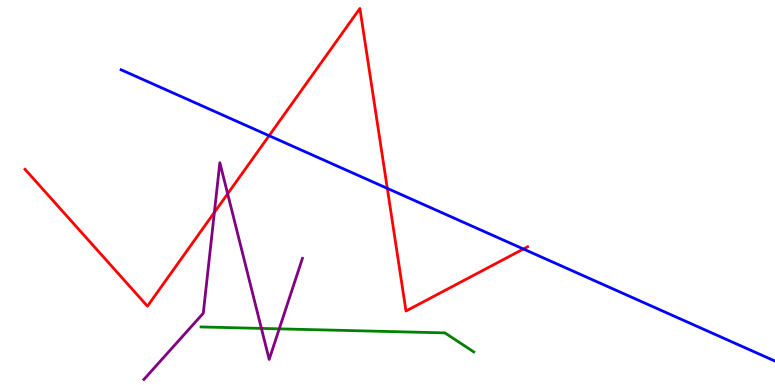[{'lines': ['blue', 'red'], 'intersections': [{'x': 3.47, 'y': 6.48}, {'x': 5.0, 'y': 5.11}, {'x': 6.75, 'y': 3.53}]}, {'lines': ['green', 'red'], 'intersections': []}, {'lines': ['purple', 'red'], 'intersections': [{'x': 2.77, 'y': 4.48}, {'x': 2.94, 'y': 4.97}]}, {'lines': ['blue', 'green'], 'intersections': []}, {'lines': ['blue', 'purple'], 'intersections': []}, {'lines': ['green', 'purple'], 'intersections': [{'x': 3.37, 'y': 1.47}, {'x': 3.6, 'y': 1.46}]}]